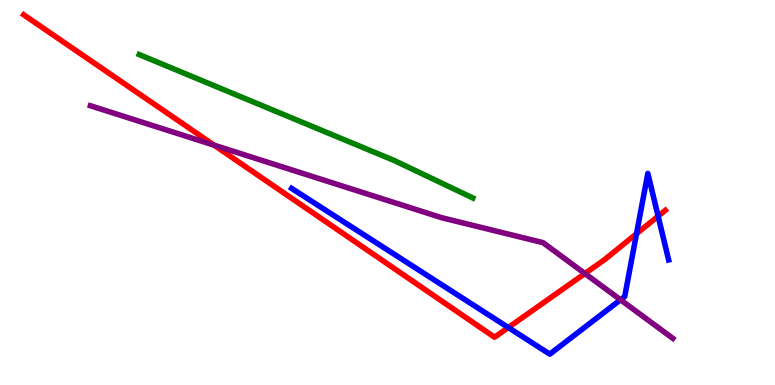[{'lines': ['blue', 'red'], 'intersections': [{'x': 6.56, 'y': 1.49}, {'x': 8.21, 'y': 3.93}, {'x': 8.49, 'y': 4.39}]}, {'lines': ['green', 'red'], 'intersections': []}, {'lines': ['purple', 'red'], 'intersections': [{'x': 2.76, 'y': 6.23}, {'x': 7.55, 'y': 2.9}]}, {'lines': ['blue', 'green'], 'intersections': []}, {'lines': ['blue', 'purple'], 'intersections': [{'x': 8.01, 'y': 2.21}]}, {'lines': ['green', 'purple'], 'intersections': []}]